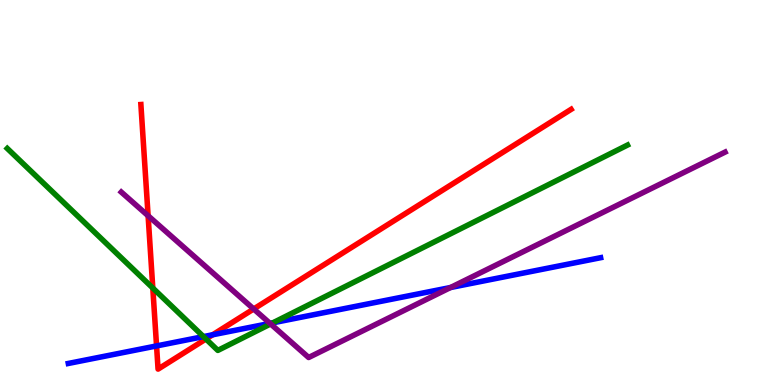[{'lines': ['blue', 'red'], 'intersections': [{'x': 2.02, 'y': 1.01}, {'x': 2.74, 'y': 1.3}]}, {'lines': ['green', 'red'], 'intersections': [{'x': 1.97, 'y': 2.52}, {'x': 2.66, 'y': 1.19}]}, {'lines': ['purple', 'red'], 'intersections': [{'x': 1.91, 'y': 4.4}, {'x': 3.27, 'y': 1.97}]}, {'lines': ['blue', 'green'], 'intersections': [{'x': 2.63, 'y': 1.26}, {'x': 3.52, 'y': 1.62}]}, {'lines': ['blue', 'purple'], 'intersections': [{'x': 3.48, 'y': 1.6}, {'x': 5.81, 'y': 2.53}]}, {'lines': ['green', 'purple'], 'intersections': [{'x': 3.49, 'y': 1.59}]}]